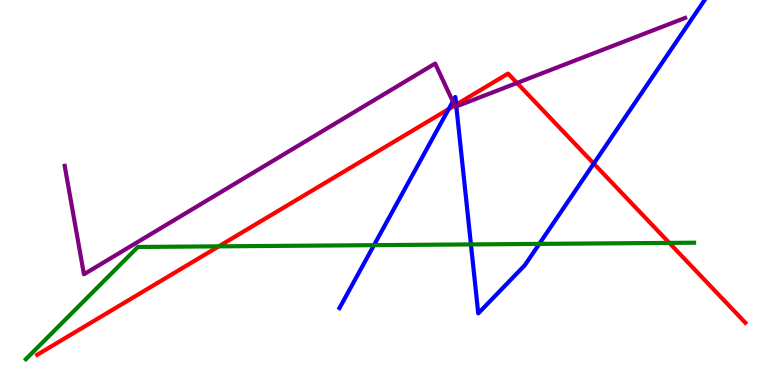[{'lines': ['blue', 'red'], 'intersections': [{'x': 5.79, 'y': 7.17}, {'x': 5.89, 'y': 7.28}, {'x': 7.66, 'y': 5.75}]}, {'lines': ['green', 'red'], 'intersections': [{'x': 2.82, 'y': 3.6}, {'x': 8.64, 'y': 3.69}]}, {'lines': ['purple', 'red'], 'intersections': [{'x': 5.87, 'y': 7.26}, {'x': 6.67, 'y': 7.85}]}, {'lines': ['blue', 'green'], 'intersections': [{'x': 4.83, 'y': 3.63}, {'x': 6.08, 'y': 3.65}, {'x': 6.96, 'y': 3.67}]}, {'lines': ['blue', 'purple'], 'intersections': [{'x': 5.84, 'y': 7.36}, {'x': 5.89, 'y': 7.24}]}, {'lines': ['green', 'purple'], 'intersections': []}]